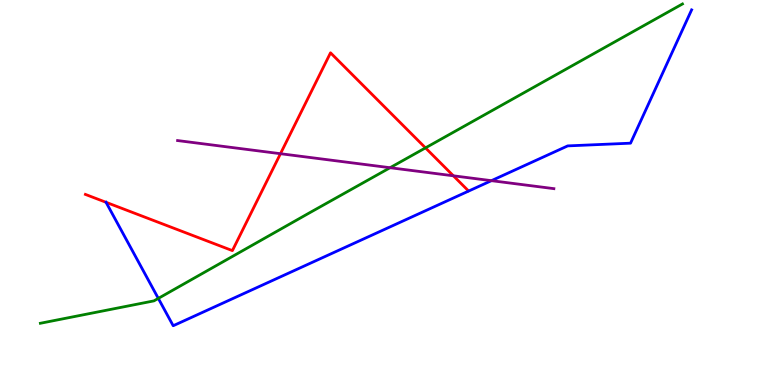[{'lines': ['blue', 'red'], 'intersections': [{'x': 1.37, 'y': 4.75}]}, {'lines': ['green', 'red'], 'intersections': [{'x': 5.49, 'y': 6.16}]}, {'lines': ['purple', 'red'], 'intersections': [{'x': 3.62, 'y': 6.01}, {'x': 5.85, 'y': 5.43}]}, {'lines': ['blue', 'green'], 'intersections': [{'x': 2.04, 'y': 2.25}]}, {'lines': ['blue', 'purple'], 'intersections': [{'x': 6.34, 'y': 5.31}]}, {'lines': ['green', 'purple'], 'intersections': [{'x': 5.03, 'y': 5.64}]}]